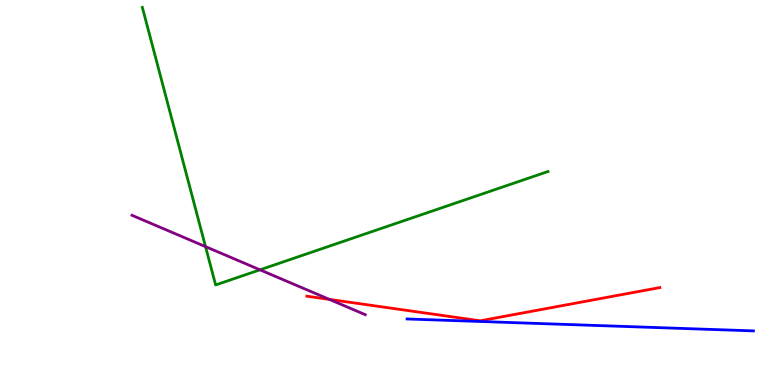[{'lines': ['blue', 'red'], 'intersections': []}, {'lines': ['green', 'red'], 'intersections': []}, {'lines': ['purple', 'red'], 'intersections': [{'x': 4.25, 'y': 2.22}]}, {'lines': ['blue', 'green'], 'intersections': []}, {'lines': ['blue', 'purple'], 'intersections': []}, {'lines': ['green', 'purple'], 'intersections': [{'x': 2.65, 'y': 3.59}, {'x': 3.35, 'y': 2.99}]}]